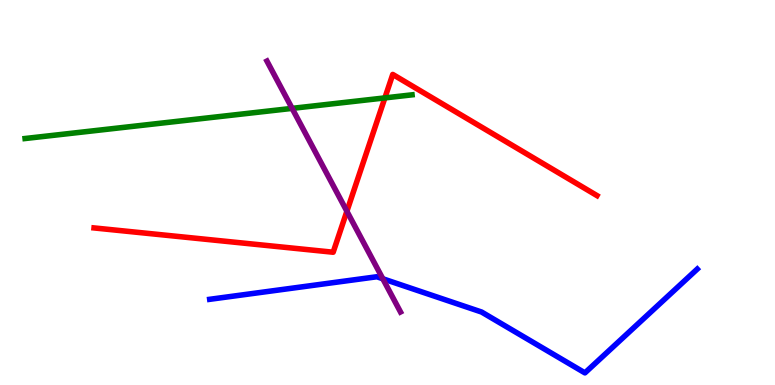[{'lines': ['blue', 'red'], 'intersections': []}, {'lines': ['green', 'red'], 'intersections': [{'x': 4.97, 'y': 7.46}]}, {'lines': ['purple', 'red'], 'intersections': [{'x': 4.48, 'y': 4.51}]}, {'lines': ['blue', 'green'], 'intersections': []}, {'lines': ['blue', 'purple'], 'intersections': [{'x': 4.94, 'y': 2.76}]}, {'lines': ['green', 'purple'], 'intersections': [{'x': 3.77, 'y': 7.19}]}]